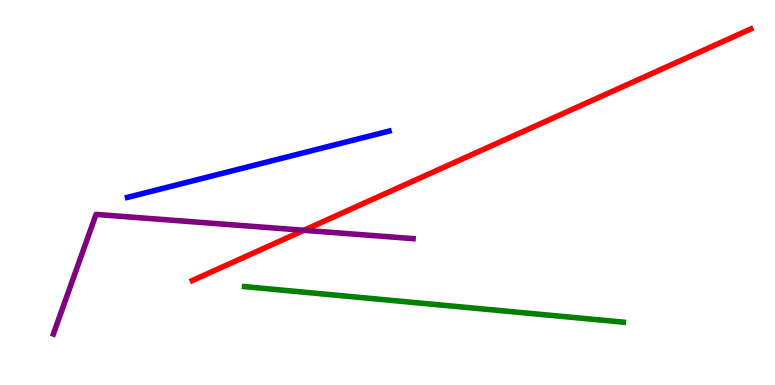[{'lines': ['blue', 'red'], 'intersections': []}, {'lines': ['green', 'red'], 'intersections': []}, {'lines': ['purple', 'red'], 'intersections': [{'x': 3.92, 'y': 4.02}]}, {'lines': ['blue', 'green'], 'intersections': []}, {'lines': ['blue', 'purple'], 'intersections': []}, {'lines': ['green', 'purple'], 'intersections': []}]